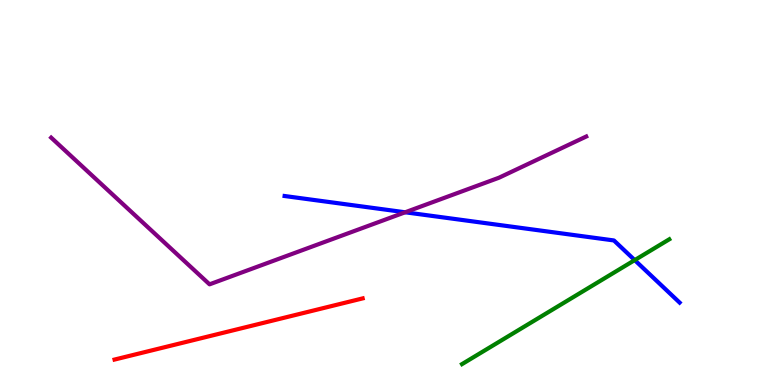[{'lines': ['blue', 'red'], 'intersections': []}, {'lines': ['green', 'red'], 'intersections': []}, {'lines': ['purple', 'red'], 'intersections': []}, {'lines': ['blue', 'green'], 'intersections': [{'x': 8.19, 'y': 3.24}]}, {'lines': ['blue', 'purple'], 'intersections': [{'x': 5.23, 'y': 4.49}]}, {'lines': ['green', 'purple'], 'intersections': []}]